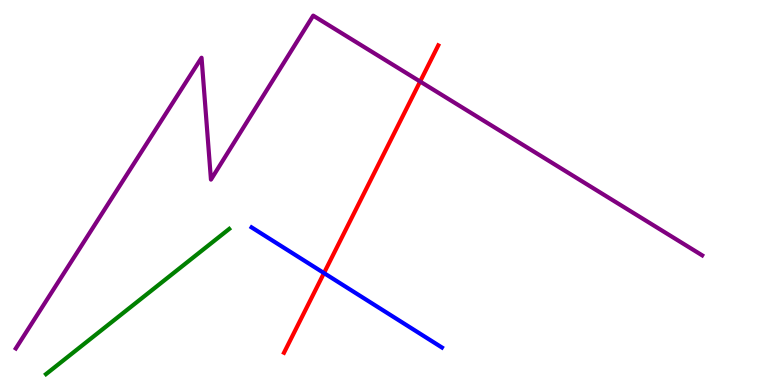[{'lines': ['blue', 'red'], 'intersections': [{'x': 4.18, 'y': 2.91}]}, {'lines': ['green', 'red'], 'intersections': []}, {'lines': ['purple', 'red'], 'intersections': [{'x': 5.42, 'y': 7.88}]}, {'lines': ['blue', 'green'], 'intersections': []}, {'lines': ['blue', 'purple'], 'intersections': []}, {'lines': ['green', 'purple'], 'intersections': []}]